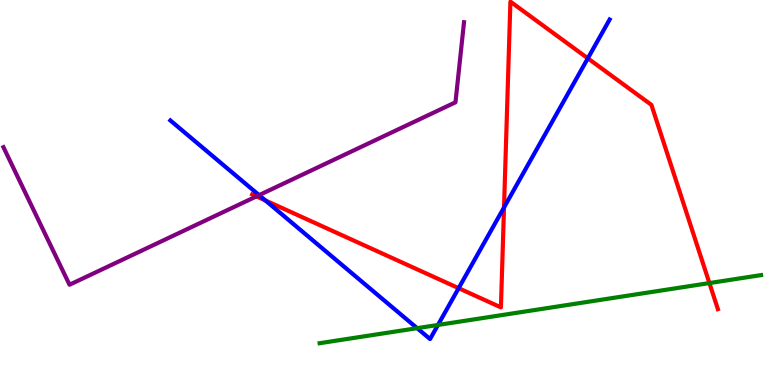[{'lines': ['blue', 'red'], 'intersections': [{'x': 3.42, 'y': 4.79}, {'x': 5.92, 'y': 2.51}, {'x': 6.5, 'y': 4.61}, {'x': 7.58, 'y': 8.49}]}, {'lines': ['green', 'red'], 'intersections': [{'x': 9.15, 'y': 2.65}]}, {'lines': ['purple', 'red'], 'intersections': [{'x': 3.31, 'y': 4.9}]}, {'lines': ['blue', 'green'], 'intersections': [{'x': 5.38, 'y': 1.48}, {'x': 5.65, 'y': 1.56}]}, {'lines': ['blue', 'purple'], 'intersections': [{'x': 3.34, 'y': 4.93}]}, {'lines': ['green', 'purple'], 'intersections': []}]